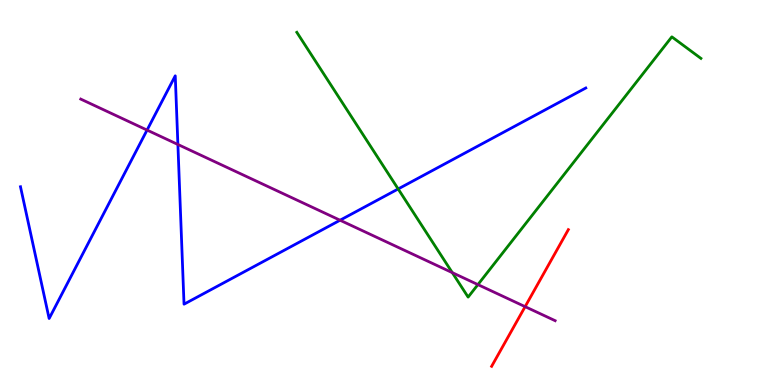[{'lines': ['blue', 'red'], 'intersections': []}, {'lines': ['green', 'red'], 'intersections': []}, {'lines': ['purple', 'red'], 'intersections': [{'x': 6.78, 'y': 2.03}]}, {'lines': ['blue', 'green'], 'intersections': [{'x': 5.14, 'y': 5.09}]}, {'lines': ['blue', 'purple'], 'intersections': [{'x': 1.9, 'y': 6.62}, {'x': 2.3, 'y': 6.25}, {'x': 4.39, 'y': 4.28}]}, {'lines': ['green', 'purple'], 'intersections': [{'x': 5.84, 'y': 2.92}, {'x': 6.17, 'y': 2.61}]}]